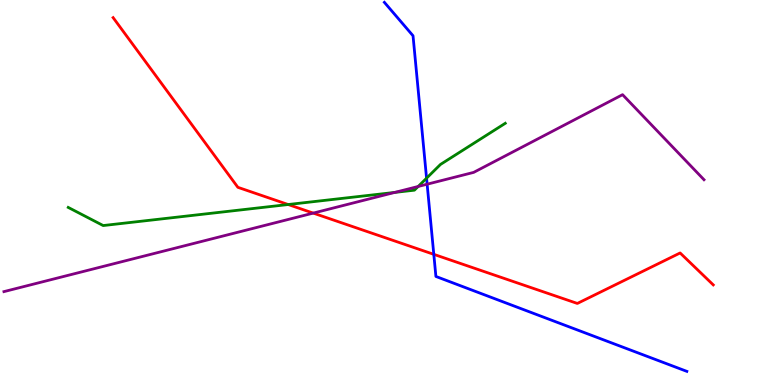[{'lines': ['blue', 'red'], 'intersections': [{'x': 5.6, 'y': 3.39}]}, {'lines': ['green', 'red'], 'intersections': [{'x': 3.72, 'y': 4.69}]}, {'lines': ['purple', 'red'], 'intersections': [{'x': 4.04, 'y': 4.46}]}, {'lines': ['blue', 'green'], 'intersections': [{'x': 5.5, 'y': 5.37}]}, {'lines': ['blue', 'purple'], 'intersections': [{'x': 5.51, 'y': 5.22}]}, {'lines': ['green', 'purple'], 'intersections': [{'x': 5.09, 'y': 5.0}, {'x': 5.4, 'y': 5.16}]}]